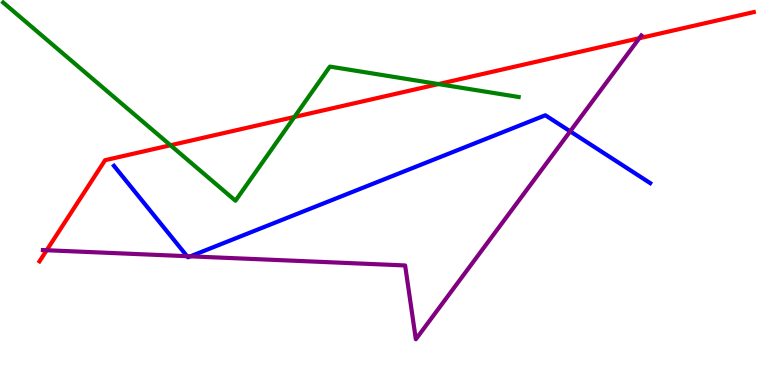[{'lines': ['blue', 'red'], 'intersections': []}, {'lines': ['green', 'red'], 'intersections': [{'x': 2.2, 'y': 6.23}, {'x': 3.8, 'y': 6.96}, {'x': 5.66, 'y': 7.82}]}, {'lines': ['purple', 'red'], 'intersections': [{'x': 0.603, 'y': 3.5}, {'x': 8.25, 'y': 9.01}]}, {'lines': ['blue', 'green'], 'intersections': []}, {'lines': ['blue', 'purple'], 'intersections': [{'x': 2.41, 'y': 3.35}, {'x': 2.46, 'y': 3.34}, {'x': 7.36, 'y': 6.59}]}, {'lines': ['green', 'purple'], 'intersections': []}]